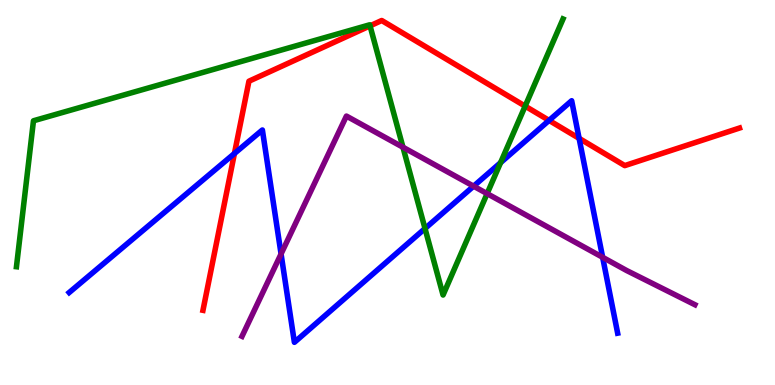[{'lines': ['blue', 'red'], 'intersections': [{'x': 3.03, 'y': 6.01}, {'x': 7.08, 'y': 6.87}, {'x': 7.47, 'y': 6.41}]}, {'lines': ['green', 'red'], 'intersections': [{'x': 4.77, 'y': 9.33}, {'x': 6.78, 'y': 7.24}]}, {'lines': ['purple', 'red'], 'intersections': []}, {'lines': ['blue', 'green'], 'intersections': [{'x': 5.48, 'y': 4.06}, {'x': 6.46, 'y': 5.77}]}, {'lines': ['blue', 'purple'], 'intersections': [{'x': 3.63, 'y': 3.4}, {'x': 6.11, 'y': 5.16}, {'x': 7.78, 'y': 3.32}]}, {'lines': ['green', 'purple'], 'intersections': [{'x': 5.2, 'y': 6.18}, {'x': 6.29, 'y': 4.97}]}]